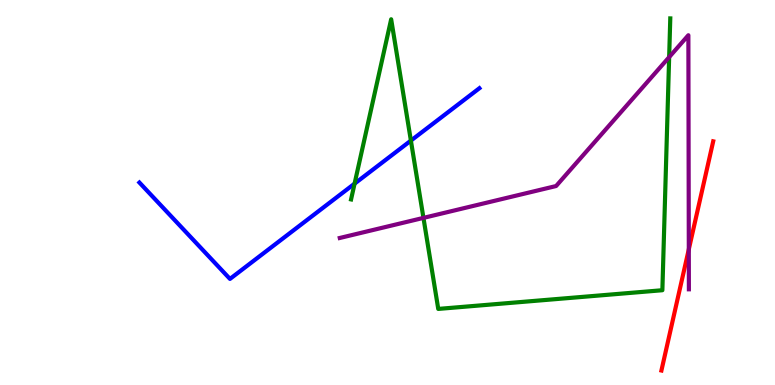[{'lines': ['blue', 'red'], 'intersections': []}, {'lines': ['green', 'red'], 'intersections': []}, {'lines': ['purple', 'red'], 'intersections': [{'x': 8.89, 'y': 3.52}]}, {'lines': ['blue', 'green'], 'intersections': [{'x': 4.58, 'y': 5.23}, {'x': 5.3, 'y': 6.35}]}, {'lines': ['blue', 'purple'], 'intersections': []}, {'lines': ['green', 'purple'], 'intersections': [{'x': 5.46, 'y': 4.34}, {'x': 8.63, 'y': 8.52}]}]